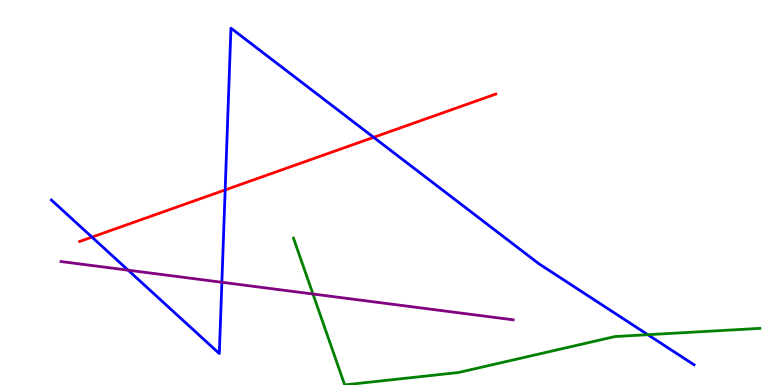[{'lines': ['blue', 'red'], 'intersections': [{'x': 1.19, 'y': 3.84}, {'x': 2.91, 'y': 5.07}, {'x': 4.82, 'y': 6.43}]}, {'lines': ['green', 'red'], 'intersections': []}, {'lines': ['purple', 'red'], 'intersections': []}, {'lines': ['blue', 'green'], 'intersections': [{'x': 8.36, 'y': 1.31}]}, {'lines': ['blue', 'purple'], 'intersections': [{'x': 1.65, 'y': 2.98}, {'x': 2.86, 'y': 2.67}]}, {'lines': ['green', 'purple'], 'intersections': [{'x': 4.04, 'y': 2.36}]}]